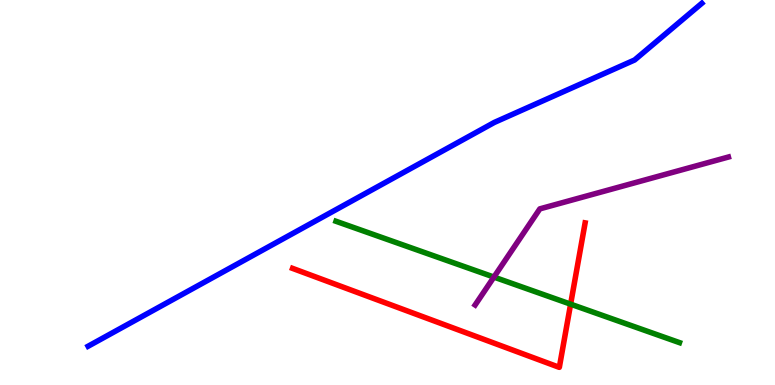[{'lines': ['blue', 'red'], 'intersections': []}, {'lines': ['green', 'red'], 'intersections': [{'x': 7.36, 'y': 2.1}]}, {'lines': ['purple', 'red'], 'intersections': []}, {'lines': ['blue', 'green'], 'intersections': []}, {'lines': ['blue', 'purple'], 'intersections': []}, {'lines': ['green', 'purple'], 'intersections': [{'x': 6.37, 'y': 2.8}]}]